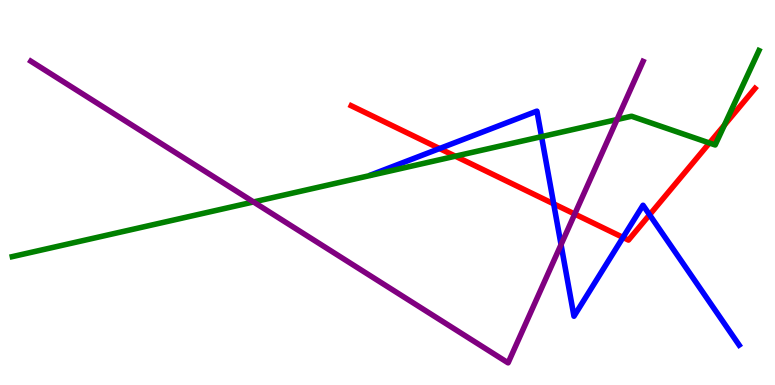[{'lines': ['blue', 'red'], 'intersections': [{'x': 5.67, 'y': 6.14}, {'x': 7.14, 'y': 4.71}, {'x': 8.04, 'y': 3.83}, {'x': 8.38, 'y': 4.42}]}, {'lines': ['green', 'red'], 'intersections': [{'x': 5.88, 'y': 5.94}, {'x': 9.15, 'y': 6.29}, {'x': 9.35, 'y': 6.75}]}, {'lines': ['purple', 'red'], 'intersections': [{'x': 7.42, 'y': 4.44}]}, {'lines': ['blue', 'green'], 'intersections': [{'x': 6.99, 'y': 6.45}]}, {'lines': ['blue', 'purple'], 'intersections': [{'x': 7.24, 'y': 3.65}]}, {'lines': ['green', 'purple'], 'intersections': [{'x': 3.27, 'y': 4.75}, {'x': 7.96, 'y': 6.9}]}]